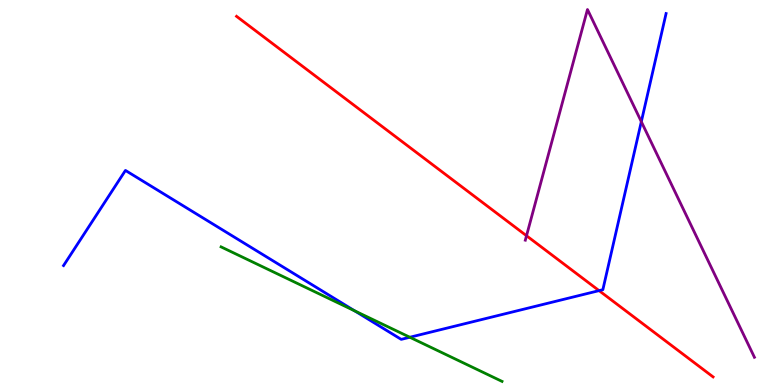[{'lines': ['blue', 'red'], 'intersections': [{'x': 7.73, 'y': 2.45}]}, {'lines': ['green', 'red'], 'intersections': []}, {'lines': ['purple', 'red'], 'intersections': [{'x': 6.79, 'y': 3.88}]}, {'lines': ['blue', 'green'], 'intersections': [{'x': 4.58, 'y': 1.93}, {'x': 5.29, 'y': 1.24}]}, {'lines': ['blue', 'purple'], 'intersections': [{'x': 8.28, 'y': 6.84}]}, {'lines': ['green', 'purple'], 'intersections': []}]